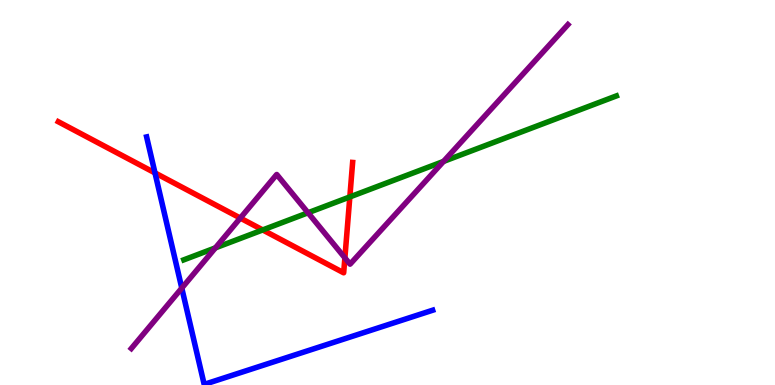[{'lines': ['blue', 'red'], 'intersections': [{'x': 2.0, 'y': 5.51}]}, {'lines': ['green', 'red'], 'intersections': [{'x': 3.39, 'y': 4.03}, {'x': 4.51, 'y': 4.89}]}, {'lines': ['purple', 'red'], 'intersections': [{'x': 3.1, 'y': 4.34}, {'x': 4.45, 'y': 3.3}]}, {'lines': ['blue', 'green'], 'intersections': []}, {'lines': ['blue', 'purple'], 'intersections': [{'x': 2.35, 'y': 2.52}]}, {'lines': ['green', 'purple'], 'intersections': [{'x': 2.78, 'y': 3.56}, {'x': 3.97, 'y': 4.47}, {'x': 5.72, 'y': 5.81}]}]